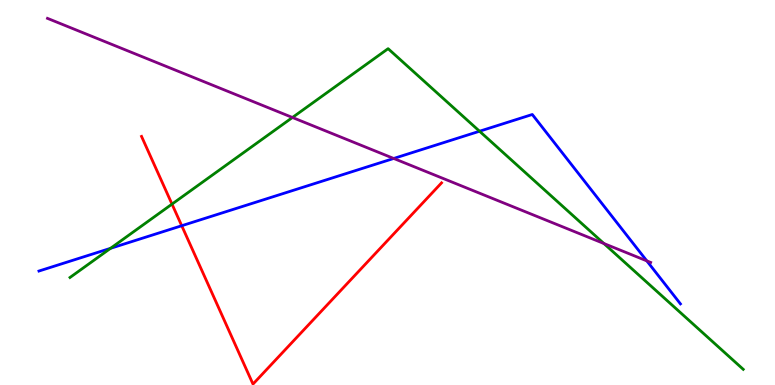[{'lines': ['blue', 'red'], 'intersections': [{'x': 2.34, 'y': 4.14}]}, {'lines': ['green', 'red'], 'intersections': [{'x': 2.22, 'y': 4.7}]}, {'lines': ['purple', 'red'], 'intersections': []}, {'lines': ['blue', 'green'], 'intersections': [{'x': 1.43, 'y': 3.55}, {'x': 6.19, 'y': 6.59}]}, {'lines': ['blue', 'purple'], 'intersections': [{'x': 5.08, 'y': 5.88}, {'x': 8.35, 'y': 3.22}]}, {'lines': ['green', 'purple'], 'intersections': [{'x': 3.77, 'y': 6.95}, {'x': 7.79, 'y': 3.68}]}]